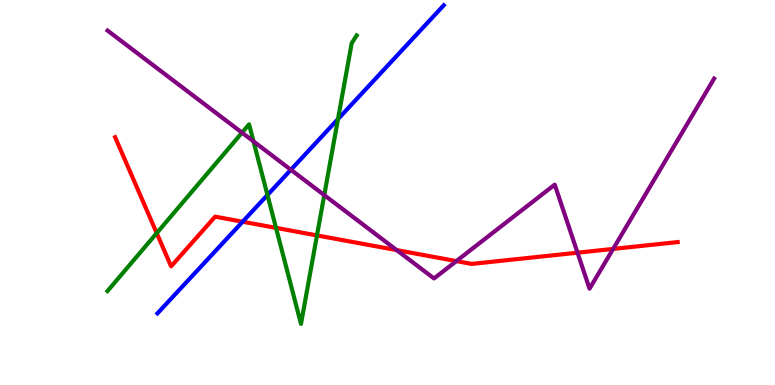[{'lines': ['blue', 'red'], 'intersections': [{'x': 3.13, 'y': 4.24}]}, {'lines': ['green', 'red'], 'intersections': [{'x': 2.02, 'y': 3.95}, {'x': 3.56, 'y': 4.08}, {'x': 4.09, 'y': 3.89}]}, {'lines': ['purple', 'red'], 'intersections': [{'x': 5.12, 'y': 3.5}, {'x': 5.89, 'y': 3.22}, {'x': 7.45, 'y': 3.44}, {'x': 7.91, 'y': 3.53}]}, {'lines': ['blue', 'green'], 'intersections': [{'x': 3.45, 'y': 4.94}, {'x': 4.36, 'y': 6.91}]}, {'lines': ['blue', 'purple'], 'intersections': [{'x': 3.75, 'y': 5.59}]}, {'lines': ['green', 'purple'], 'intersections': [{'x': 3.12, 'y': 6.55}, {'x': 3.27, 'y': 6.33}, {'x': 4.18, 'y': 4.93}]}]